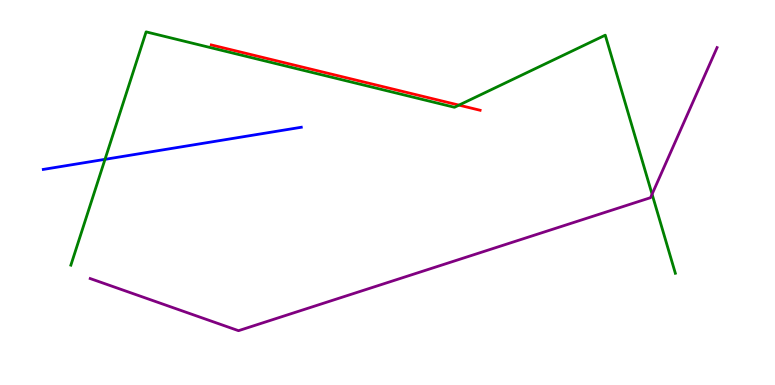[{'lines': ['blue', 'red'], 'intersections': []}, {'lines': ['green', 'red'], 'intersections': [{'x': 5.92, 'y': 7.27}]}, {'lines': ['purple', 'red'], 'intersections': []}, {'lines': ['blue', 'green'], 'intersections': [{'x': 1.35, 'y': 5.86}]}, {'lines': ['blue', 'purple'], 'intersections': []}, {'lines': ['green', 'purple'], 'intersections': [{'x': 8.41, 'y': 4.96}]}]